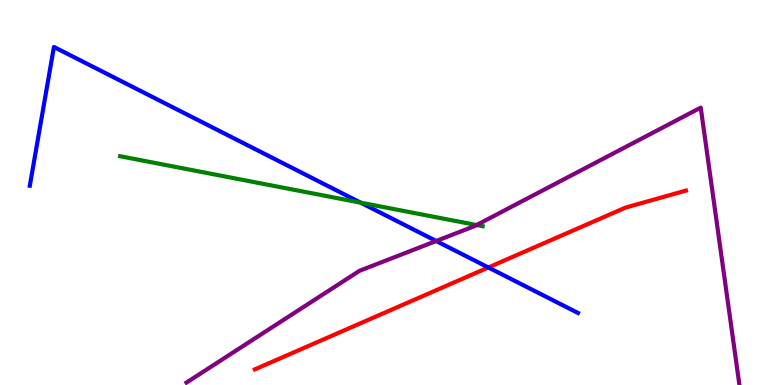[{'lines': ['blue', 'red'], 'intersections': [{'x': 6.3, 'y': 3.05}]}, {'lines': ['green', 'red'], 'intersections': []}, {'lines': ['purple', 'red'], 'intersections': []}, {'lines': ['blue', 'green'], 'intersections': [{'x': 4.65, 'y': 4.74}]}, {'lines': ['blue', 'purple'], 'intersections': [{'x': 5.63, 'y': 3.74}]}, {'lines': ['green', 'purple'], 'intersections': [{'x': 6.15, 'y': 4.15}]}]